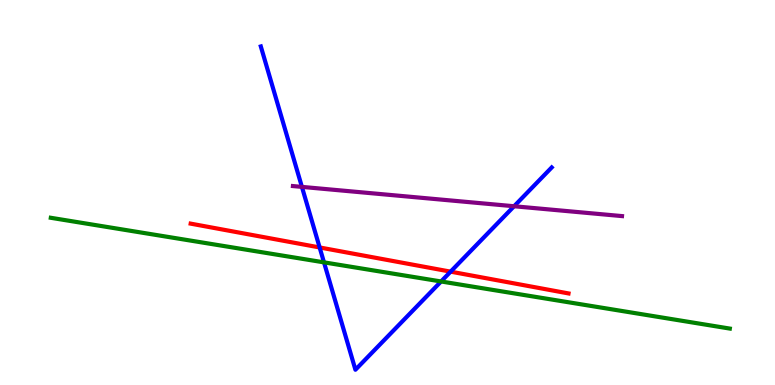[{'lines': ['blue', 'red'], 'intersections': [{'x': 4.12, 'y': 3.57}, {'x': 5.81, 'y': 2.94}]}, {'lines': ['green', 'red'], 'intersections': []}, {'lines': ['purple', 'red'], 'intersections': []}, {'lines': ['blue', 'green'], 'intersections': [{'x': 4.18, 'y': 3.19}, {'x': 5.69, 'y': 2.69}]}, {'lines': ['blue', 'purple'], 'intersections': [{'x': 3.9, 'y': 5.15}, {'x': 6.63, 'y': 4.64}]}, {'lines': ['green', 'purple'], 'intersections': []}]